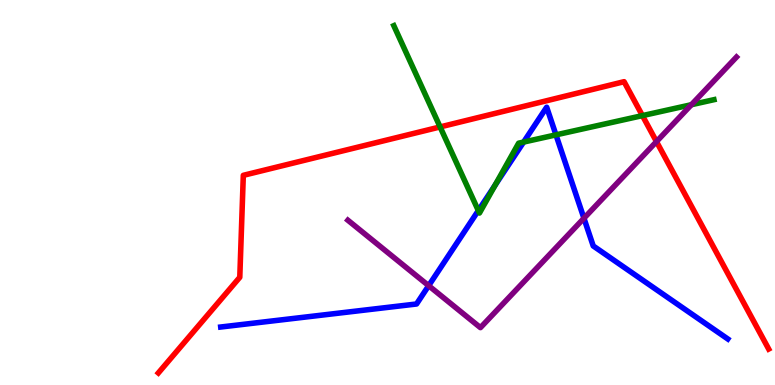[{'lines': ['blue', 'red'], 'intersections': []}, {'lines': ['green', 'red'], 'intersections': [{'x': 5.68, 'y': 6.7}, {'x': 8.29, 'y': 7.0}]}, {'lines': ['purple', 'red'], 'intersections': [{'x': 8.47, 'y': 6.32}]}, {'lines': ['blue', 'green'], 'intersections': [{'x': 6.17, 'y': 4.53}, {'x': 6.39, 'y': 5.19}, {'x': 6.76, 'y': 6.31}, {'x': 7.17, 'y': 6.5}]}, {'lines': ['blue', 'purple'], 'intersections': [{'x': 5.53, 'y': 2.58}, {'x': 7.53, 'y': 4.33}]}, {'lines': ['green', 'purple'], 'intersections': [{'x': 8.92, 'y': 7.28}]}]